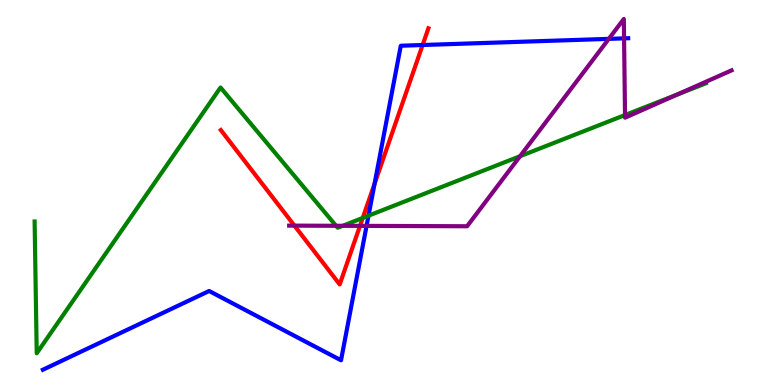[{'lines': ['blue', 'red'], 'intersections': [{'x': 4.83, 'y': 5.23}, {'x': 5.45, 'y': 8.83}]}, {'lines': ['green', 'red'], 'intersections': [{'x': 4.68, 'y': 4.34}]}, {'lines': ['purple', 'red'], 'intersections': [{'x': 3.8, 'y': 4.14}, {'x': 4.64, 'y': 4.13}]}, {'lines': ['blue', 'green'], 'intersections': [{'x': 4.75, 'y': 4.4}]}, {'lines': ['blue', 'purple'], 'intersections': [{'x': 4.73, 'y': 4.13}, {'x': 7.86, 'y': 8.99}, {'x': 8.05, 'y': 9.0}]}, {'lines': ['green', 'purple'], 'intersections': [{'x': 4.34, 'y': 4.14}, {'x': 4.42, 'y': 4.13}, {'x': 6.71, 'y': 5.94}, {'x': 8.06, 'y': 7.01}, {'x': 8.73, 'y': 7.54}]}]